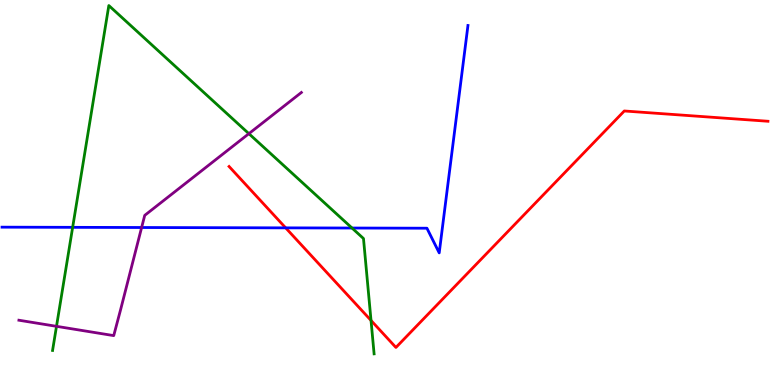[{'lines': ['blue', 'red'], 'intersections': [{'x': 3.69, 'y': 4.08}]}, {'lines': ['green', 'red'], 'intersections': [{'x': 4.79, 'y': 1.68}]}, {'lines': ['purple', 'red'], 'intersections': []}, {'lines': ['blue', 'green'], 'intersections': [{'x': 0.937, 'y': 4.1}, {'x': 4.54, 'y': 4.08}]}, {'lines': ['blue', 'purple'], 'intersections': [{'x': 1.83, 'y': 4.09}]}, {'lines': ['green', 'purple'], 'intersections': [{'x': 0.729, 'y': 1.52}, {'x': 3.21, 'y': 6.53}]}]